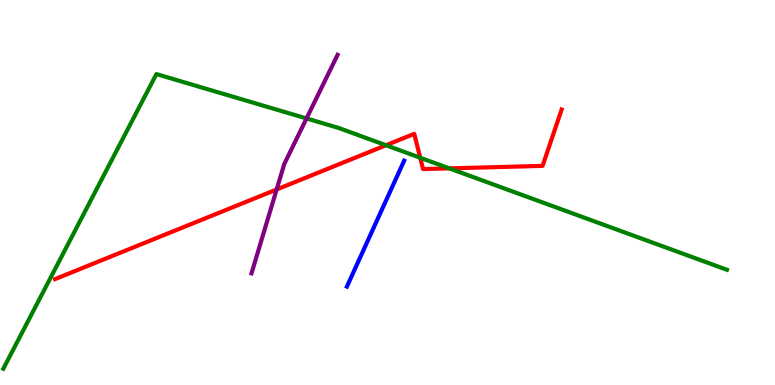[{'lines': ['blue', 'red'], 'intersections': []}, {'lines': ['green', 'red'], 'intersections': [{'x': 4.98, 'y': 6.23}, {'x': 5.42, 'y': 5.9}, {'x': 5.8, 'y': 5.63}]}, {'lines': ['purple', 'red'], 'intersections': [{'x': 3.57, 'y': 5.08}]}, {'lines': ['blue', 'green'], 'intersections': []}, {'lines': ['blue', 'purple'], 'intersections': []}, {'lines': ['green', 'purple'], 'intersections': [{'x': 3.96, 'y': 6.92}]}]